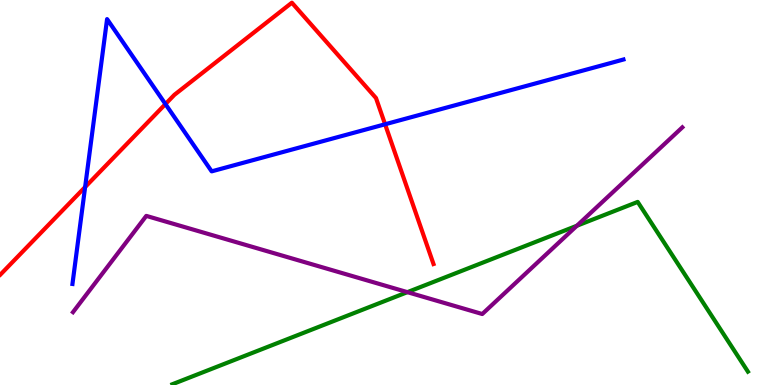[{'lines': ['blue', 'red'], 'intersections': [{'x': 1.1, 'y': 5.14}, {'x': 2.13, 'y': 7.3}, {'x': 4.97, 'y': 6.77}]}, {'lines': ['green', 'red'], 'intersections': []}, {'lines': ['purple', 'red'], 'intersections': []}, {'lines': ['blue', 'green'], 'intersections': []}, {'lines': ['blue', 'purple'], 'intersections': []}, {'lines': ['green', 'purple'], 'intersections': [{'x': 5.26, 'y': 2.41}, {'x': 7.44, 'y': 4.14}]}]